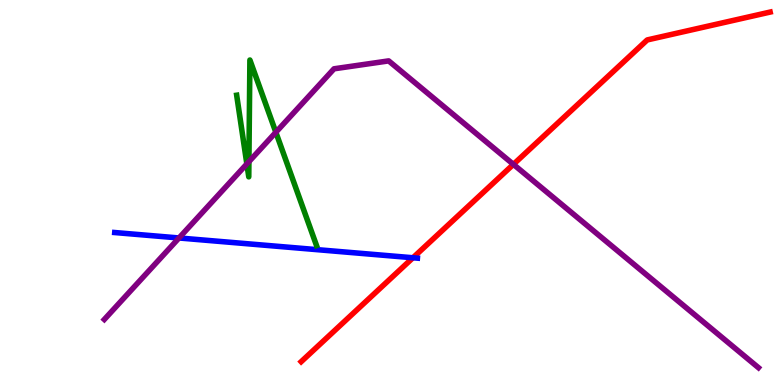[{'lines': ['blue', 'red'], 'intersections': [{'x': 5.33, 'y': 3.3}]}, {'lines': ['green', 'red'], 'intersections': []}, {'lines': ['purple', 'red'], 'intersections': [{'x': 6.62, 'y': 5.73}]}, {'lines': ['blue', 'green'], 'intersections': []}, {'lines': ['blue', 'purple'], 'intersections': [{'x': 2.31, 'y': 3.82}]}, {'lines': ['green', 'purple'], 'intersections': [{'x': 3.19, 'y': 5.74}, {'x': 3.21, 'y': 5.8}, {'x': 3.56, 'y': 6.56}]}]